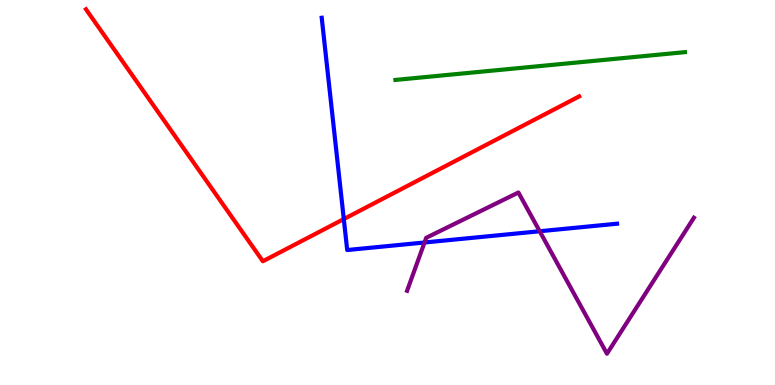[{'lines': ['blue', 'red'], 'intersections': [{'x': 4.44, 'y': 4.31}]}, {'lines': ['green', 'red'], 'intersections': []}, {'lines': ['purple', 'red'], 'intersections': []}, {'lines': ['blue', 'green'], 'intersections': []}, {'lines': ['blue', 'purple'], 'intersections': [{'x': 5.48, 'y': 3.7}, {'x': 6.96, 'y': 3.99}]}, {'lines': ['green', 'purple'], 'intersections': []}]